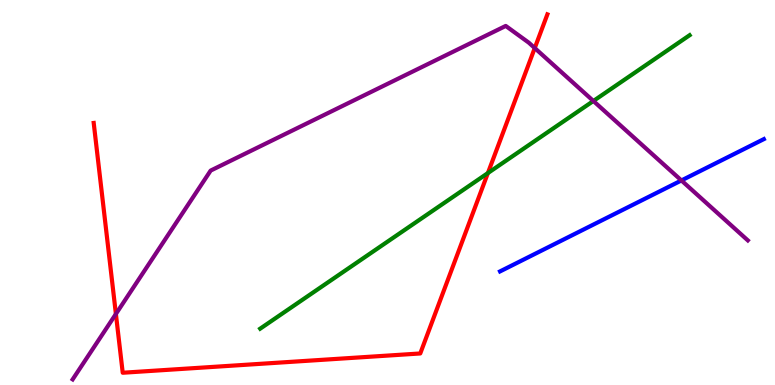[{'lines': ['blue', 'red'], 'intersections': []}, {'lines': ['green', 'red'], 'intersections': [{'x': 6.3, 'y': 5.5}]}, {'lines': ['purple', 'red'], 'intersections': [{'x': 1.5, 'y': 1.84}, {'x': 6.9, 'y': 8.75}]}, {'lines': ['blue', 'green'], 'intersections': []}, {'lines': ['blue', 'purple'], 'intersections': [{'x': 8.79, 'y': 5.31}]}, {'lines': ['green', 'purple'], 'intersections': [{'x': 7.66, 'y': 7.38}]}]